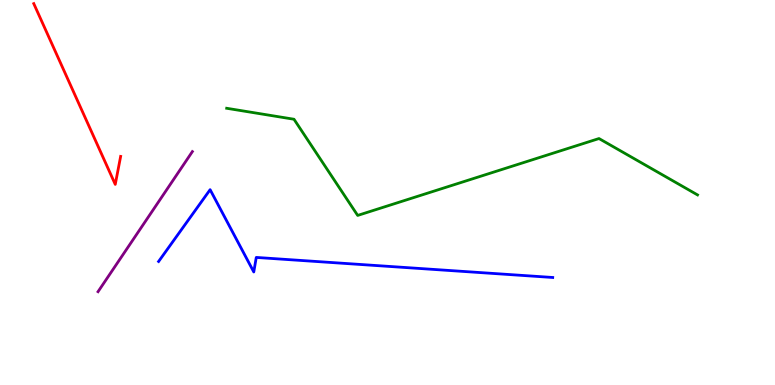[{'lines': ['blue', 'red'], 'intersections': []}, {'lines': ['green', 'red'], 'intersections': []}, {'lines': ['purple', 'red'], 'intersections': []}, {'lines': ['blue', 'green'], 'intersections': []}, {'lines': ['blue', 'purple'], 'intersections': []}, {'lines': ['green', 'purple'], 'intersections': []}]